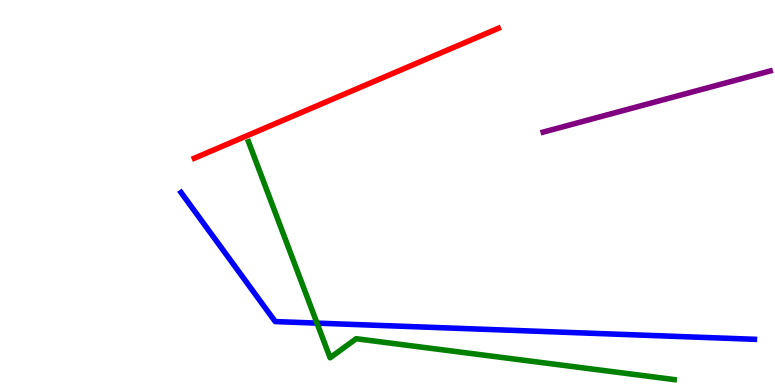[{'lines': ['blue', 'red'], 'intersections': []}, {'lines': ['green', 'red'], 'intersections': []}, {'lines': ['purple', 'red'], 'intersections': []}, {'lines': ['blue', 'green'], 'intersections': [{'x': 4.09, 'y': 1.61}]}, {'lines': ['blue', 'purple'], 'intersections': []}, {'lines': ['green', 'purple'], 'intersections': []}]